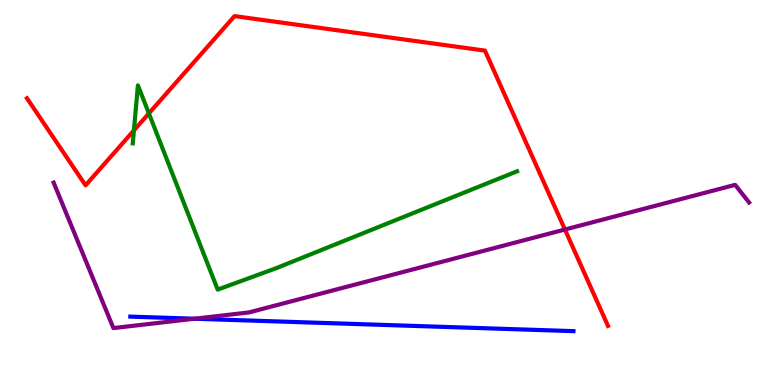[{'lines': ['blue', 'red'], 'intersections': []}, {'lines': ['green', 'red'], 'intersections': [{'x': 1.73, 'y': 6.61}, {'x': 1.92, 'y': 7.05}]}, {'lines': ['purple', 'red'], 'intersections': [{'x': 7.29, 'y': 4.04}]}, {'lines': ['blue', 'green'], 'intersections': []}, {'lines': ['blue', 'purple'], 'intersections': [{'x': 2.51, 'y': 1.72}]}, {'lines': ['green', 'purple'], 'intersections': []}]